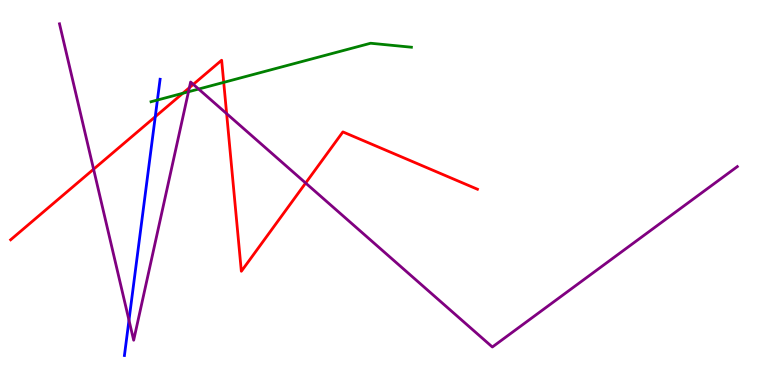[{'lines': ['blue', 'red'], 'intersections': [{'x': 2.0, 'y': 6.97}]}, {'lines': ['green', 'red'], 'intersections': [{'x': 2.36, 'y': 7.58}, {'x': 2.89, 'y': 7.86}]}, {'lines': ['purple', 'red'], 'intersections': [{'x': 1.21, 'y': 5.61}, {'x': 2.44, 'y': 7.72}, {'x': 2.49, 'y': 7.81}, {'x': 2.92, 'y': 7.05}, {'x': 3.94, 'y': 5.25}]}, {'lines': ['blue', 'green'], 'intersections': [{'x': 2.03, 'y': 7.4}]}, {'lines': ['blue', 'purple'], 'intersections': [{'x': 1.66, 'y': 1.68}]}, {'lines': ['green', 'purple'], 'intersections': [{'x': 2.43, 'y': 7.62}, {'x': 2.56, 'y': 7.69}]}]